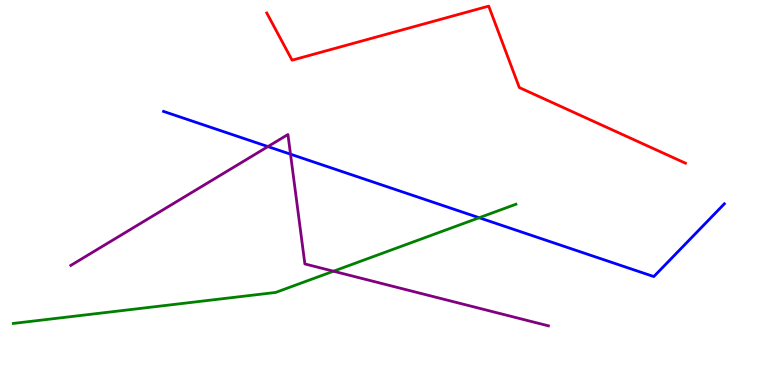[{'lines': ['blue', 'red'], 'intersections': []}, {'lines': ['green', 'red'], 'intersections': []}, {'lines': ['purple', 'red'], 'intersections': []}, {'lines': ['blue', 'green'], 'intersections': [{'x': 6.18, 'y': 4.34}]}, {'lines': ['blue', 'purple'], 'intersections': [{'x': 3.46, 'y': 6.19}, {'x': 3.75, 'y': 6.0}]}, {'lines': ['green', 'purple'], 'intersections': [{'x': 4.3, 'y': 2.96}]}]